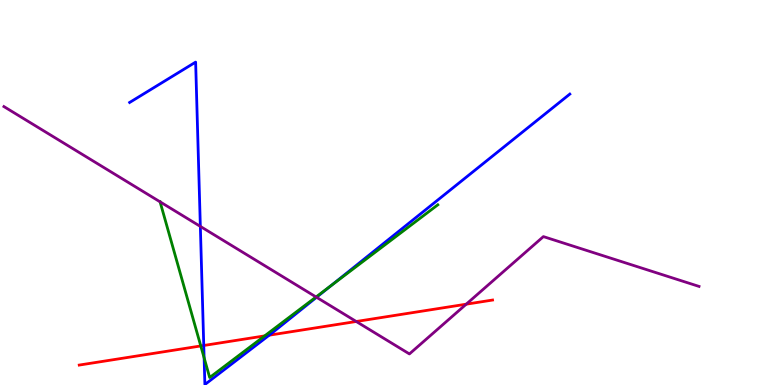[{'lines': ['blue', 'red'], 'intersections': [{'x': 2.63, 'y': 1.03}, {'x': 3.47, 'y': 1.29}]}, {'lines': ['green', 'red'], 'intersections': [{'x': 2.59, 'y': 1.01}, {'x': 3.41, 'y': 1.28}]}, {'lines': ['purple', 'red'], 'intersections': [{'x': 4.6, 'y': 1.65}, {'x': 6.02, 'y': 2.1}]}, {'lines': ['blue', 'green'], 'intersections': [{'x': 2.63, 'y': 0.707}, {'x': 4.27, 'y': 2.58}]}, {'lines': ['blue', 'purple'], 'intersections': [{'x': 2.59, 'y': 4.12}, {'x': 4.08, 'y': 2.28}]}, {'lines': ['green', 'purple'], 'intersections': [{'x': 2.07, 'y': 4.76}, {'x': 4.08, 'y': 2.29}]}]